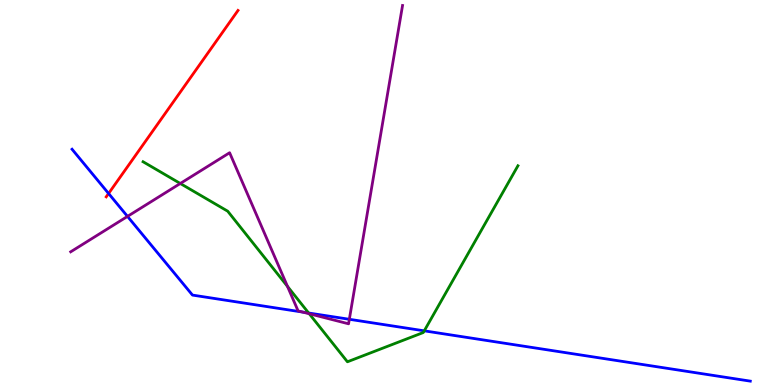[{'lines': ['blue', 'red'], 'intersections': [{'x': 1.4, 'y': 4.97}]}, {'lines': ['green', 'red'], 'intersections': []}, {'lines': ['purple', 'red'], 'intersections': []}, {'lines': ['blue', 'green'], 'intersections': [{'x': 3.98, 'y': 1.87}, {'x': 5.47, 'y': 1.41}]}, {'lines': ['blue', 'purple'], 'intersections': [{'x': 1.65, 'y': 4.38}, {'x': 3.91, 'y': 1.89}, {'x': 4.51, 'y': 1.71}]}, {'lines': ['green', 'purple'], 'intersections': [{'x': 2.33, 'y': 5.23}, {'x': 3.71, 'y': 2.56}, {'x': 3.99, 'y': 1.85}]}]